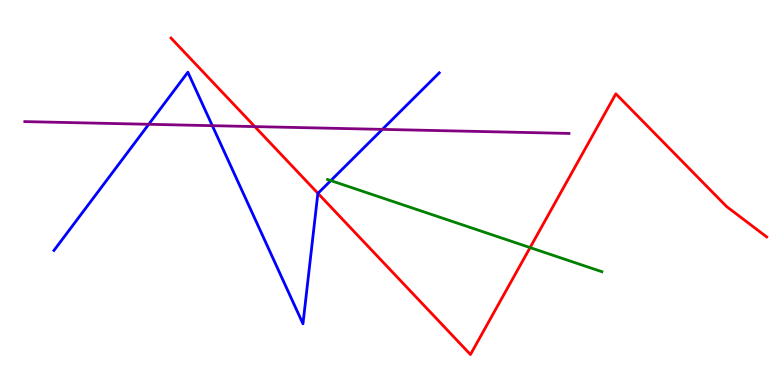[{'lines': ['blue', 'red'], 'intersections': [{'x': 4.1, 'y': 4.98}]}, {'lines': ['green', 'red'], 'intersections': [{'x': 6.84, 'y': 3.57}]}, {'lines': ['purple', 'red'], 'intersections': [{'x': 3.29, 'y': 6.71}]}, {'lines': ['blue', 'green'], 'intersections': [{'x': 4.27, 'y': 5.31}]}, {'lines': ['blue', 'purple'], 'intersections': [{'x': 1.92, 'y': 6.77}, {'x': 2.74, 'y': 6.74}, {'x': 4.93, 'y': 6.64}]}, {'lines': ['green', 'purple'], 'intersections': []}]